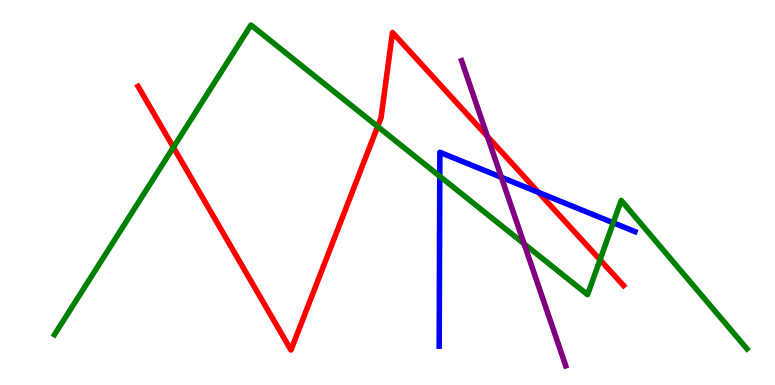[{'lines': ['blue', 'red'], 'intersections': [{'x': 6.95, 'y': 5.0}]}, {'lines': ['green', 'red'], 'intersections': [{'x': 2.24, 'y': 6.17}, {'x': 4.87, 'y': 6.71}, {'x': 7.74, 'y': 3.25}]}, {'lines': ['purple', 'red'], 'intersections': [{'x': 6.29, 'y': 6.46}]}, {'lines': ['blue', 'green'], 'intersections': [{'x': 5.67, 'y': 5.42}, {'x': 7.91, 'y': 4.21}]}, {'lines': ['blue', 'purple'], 'intersections': [{'x': 6.47, 'y': 5.39}]}, {'lines': ['green', 'purple'], 'intersections': [{'x': 6.76, 'y': 3.67}]}]